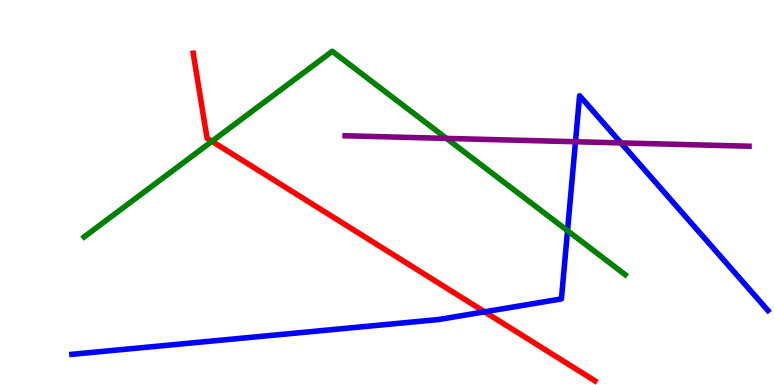[{'lines': ['blue', 'red'], 'intersections': [{'x': 6.25, 'y': 1.9}]}, {'lines': ['green', 'red'], 'intersections': [{'x': 2.73, 'y': 6.33}]}, {'lines': ['purple', 'red'], 'intersections': []}, {'lines': ['blue', 'green'], 'intersections': [{'x': 7.32, 'y': 4.01}]}, {'lines': ['blue', 'purple'], 'intersections': [{'x': 7.43, 'y': 6.32}, {'x': 8.01, 'y': 6.29}]}, {'lines': ['green', 'purple'], 'intersections': [{'x': 5.76, 'y': 6.41}]}]